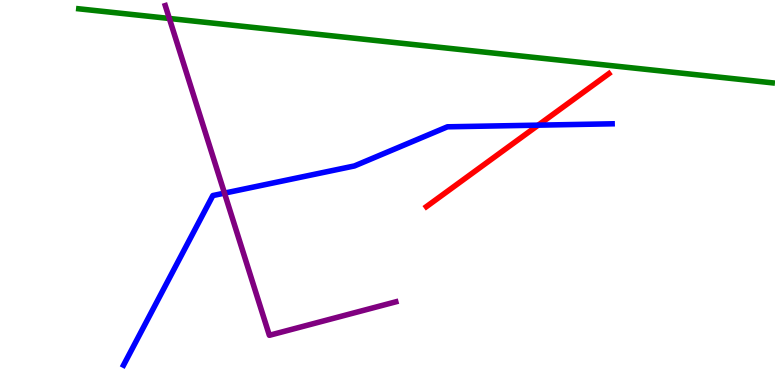[{'lines': ['blue', 'red'], 'intersections': [{'x': 6.94, 'y': 6.75}]}, {'lines': ['green', 'red'], 'intersections': []}, {'lines': ['purple', 'red'], 'intersections': []}, {'lines': ['blue', 'green'], 'intersections': []}, {'lines': ['blue', 'purple'], 'intersections': [{'x': 2.9, 'y': 4.98}]}, {'lines': ['green', 'purple'], 'intersections': [{'x': 2.19, 'y': 9.52}]}]